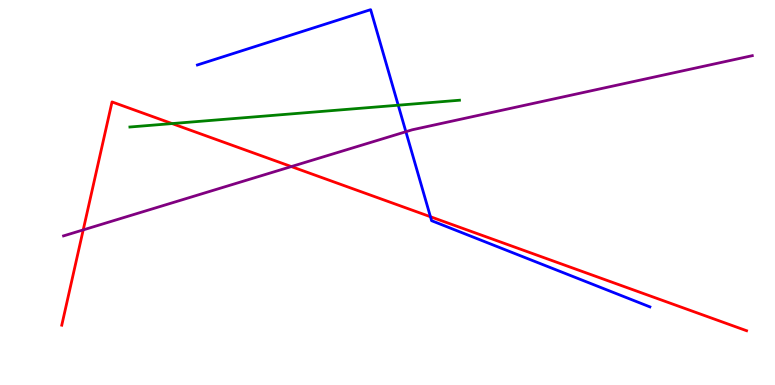[{'lines': ['blue', 'red'], 'intersections': [{'x': 5.55, 'y': 4.37}]}, {'lines': ['green', 'red'], 'intersections': [{'x': 2.22, 'y': 6.79}]}, {'lines': ['purple', 'red'], 'intersections': [{'x': 1.07, 'y': 4.03}, {'x': 3.76, 'y': 5.67}]}, {'lines': ['blue', 'green'], 'intersections': [{'x': 5.14, 'y': 7.27}]}, {'lines': ['blue', 'purple'], 'intersections': [{'x': 5.24, 'y': 6.58}]}, {'lines': ['green', 'purple'], 'intersections': []}]